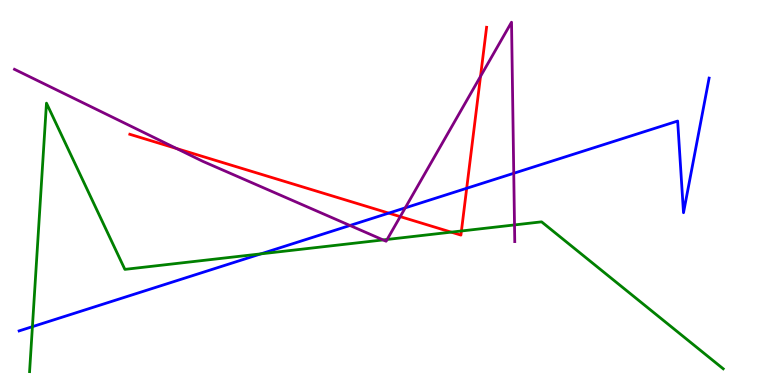[{'lines': ['blue', 'red'], 'intersections': [{'x': 5.02, 'y': 4.46}, {'x': 6.02, 'y': 5.11}]}, {'lines': ['green', 'red'], 'intersections': [{'x': 5.82, 'y': 3.97}, {'x': 5.95, 'y': 4.0}]}, {'lines': ['purple', 'red'], 'intersections': [{'x': 2.28, 'y': 6.14}, {'x': 5.16, 'y': 4.37}, {'x': 6.2, 'y': 8.02}]}, {'lines': ['blue', 'green'], 'intersections': [{'x': 0.418, 'y': 1.52}, {'x': 3.37, 'y': 3.41}]}, {'lines': ['blue', 'purple'], 'intersections': [{'x': 4.52, 'y': 4.14}, {'x': 5.23, 'y': 4.6}, {'x': 6.63, 'y': 5.5}]}, {'lines': ['green', 'purple'], 'intersections': [{'x': 4.94, 'y': 3.77}, {'x': 5.0, 'y': 3.78}, {'x': 6.64, 'y': 4.16}]}]